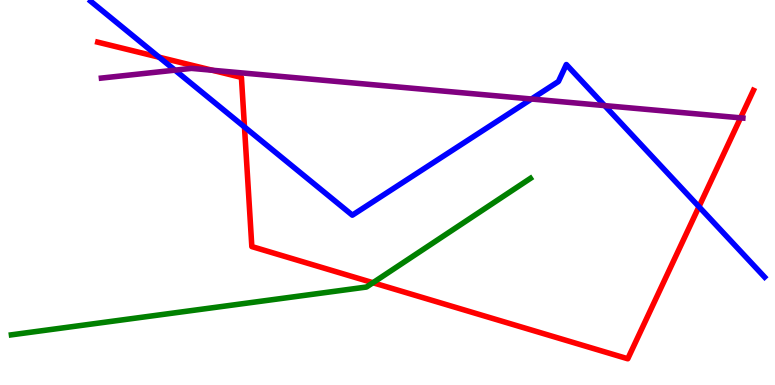[{'lines': ['blue', 'red'], 'intersections': [{'x': 2.05, 'y': 8.51}, {'x': 3.15, 'y': 6.7}, {'x': 9.02, 'y': 4.63}]}, {'lines': ['green', 'red'], 'intersections': [{'x': 4.81, 'y': 2.66}]}, {'lines': ['purple', 'red'], 'intersections': [{'x': 2.74, 'y': 8.18}, {'x': 9.56, 'y': 6.94}]}, {'lines': ['blue', 'green'], 'intersections': []}, {'lines': ['blue', 'purple'], 'intersections': [{'x': 2.26, 'y': 8.18}, {'x': 6.86, 'y': 7.43}, {'x': 7.8, 'y': 7.26}]}, {'lines': ['green', 'purple'], 'intersections': []}]